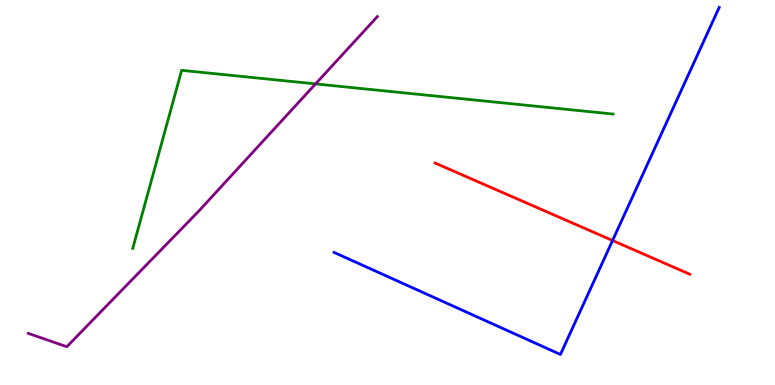[{'lines': ['blue', 'red'], 'intersections': [{'x': 7.9, 'y': 3.75}]}, {'lines': ['green', 'red'], 'intersections': []}, {'lines': ['purple', 'red'], 'intersections': []}, {'lines': ['blue', 'green'], 'intersections': []}, {'lines': ['blue', 'purple'], 'intersections': []}, {'lines': ['green', 'purple'], 'intersections': [{'x': 4.07, 'y': 7.82}]}]